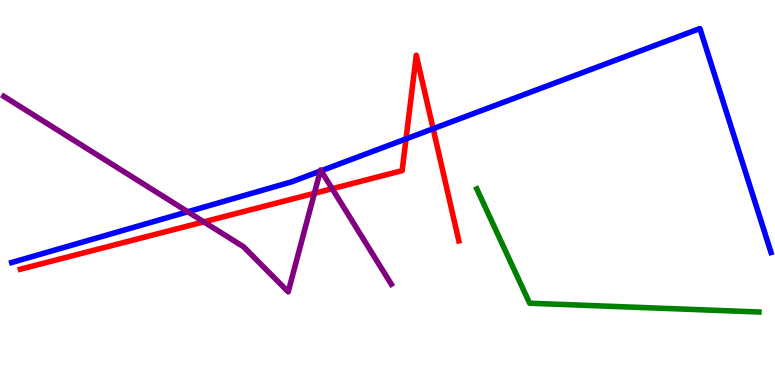[{'lines': ['blue', 'red'], 'intersections': [{'x': 5.24, 'y': 6.39}, {'x': 5.59, 'y': 6.66}]}, {'lines': ['green', 'red'], 'intersections': []}, {'lines': ['purple', 'red'], 'intersections': [{'x': 2.63, 'y': 4.24}, {'x': 4.06, 'y': 4.98}, {'x': 4.29, 'y': 5.1}]}, {'lines': ['blue', 'green'], 'intersections': []}, {'lines': ['blue', 'purple'], 'intersections': [{'x': 2.42, 'y': 4.5}, {'x': 4.13, 'y': 5.56}, {'x': 4.14, 'y': 5.56}]}, {'lines': ['green', 'purple'], 'intersections': []}]